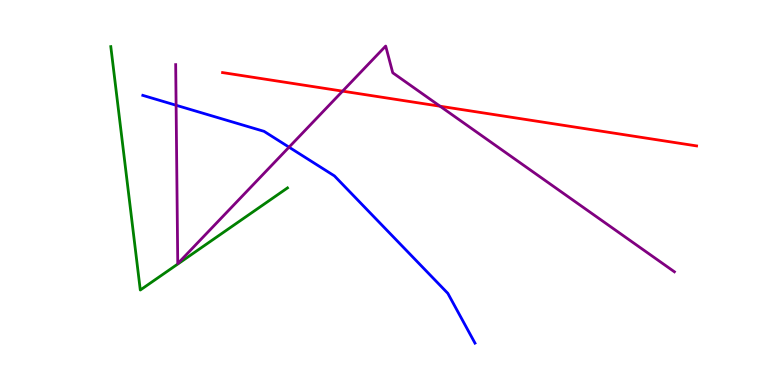[{'lines': ['blue', 'red'], 'intersections': []}, {'lines': ['green', 'red'], 'intersections': []}, {'lines': ['purple', 'red'], 'intersections': [{'x': 4.42, 'y': 7.63}, {'x': 5.68, 'y': 7.24}]}, {'lines': ['blue', 'green'], 'intersections': []}, {'lines': ['blue', 'purple'], 'intersections': [{'x': 2.27, 'y': 7.27}, {'x': 3.73, 'y': 6.18}]}, {'lines': ['green', 'purple'], 'intersections': []}]